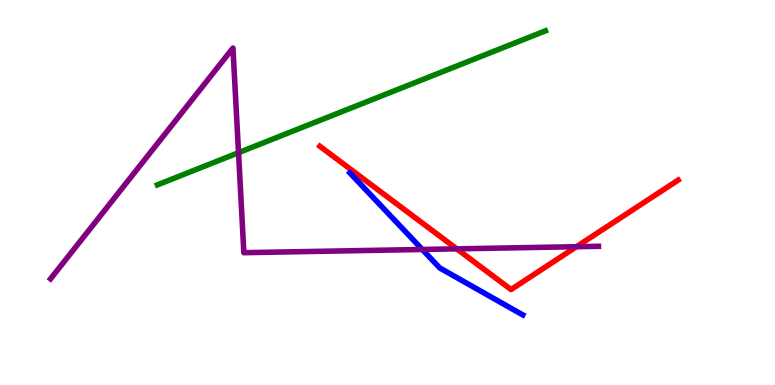[{'lines': ['blue', 'red'], 'intersections': []}, {'lines': ['green', 'red'], 'intersections': []}, {'lines': ['purple', 'red'], 'intersections': [{'x': 5.89, 'y': 3.54}, {'x': 7.44, 'y': 3.59}]}, {'lines': ['blue', 'green'], 'intersections': []}, {'lines': ['blue', 'purple'], 'intersections': [{'x': 5.45, 'y': 3.52}]}, {'lines': ['green', 'purple'], 'intersections': [{'x': 3.08, 'y': 6.03}]}]